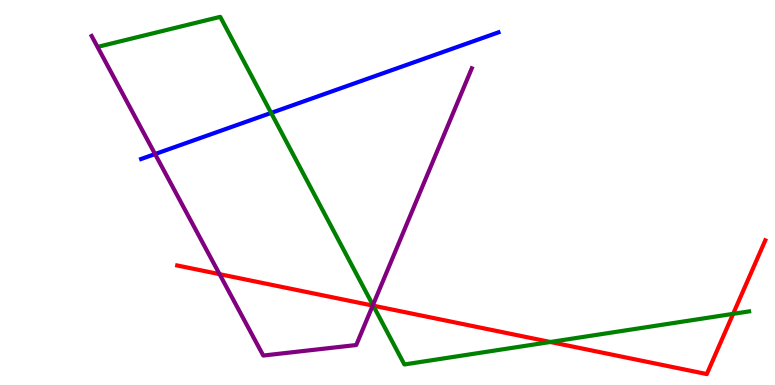[{'lines': ['blue', 'red'], 'intersections': []}, {'lines': ['green', 'red'], 'intersections': [{'x': 4.82, 'y': 2.06}, {'x': 7.1, 'y': 1.12}, {'x': 9.46, 'y': 1.85}]}, {'lines': ['purple', 'red'], 'intersections': [{'x': 2.83, 'y': 2.88}, {'x': 4.81, 'y': 2.06}]}, {'lines': ['blue', 'green'], 'intersections': [{'x': 3.5, 'y': 7.07}]}, {'lines': ['blue', 'purple'], 'intersections': [{'x': 2.0, 'y': 6.0}]}, {'lines': ['green', 'purple'], 'intersections': [{'x': 4.81, 'y': 2.08}]}]